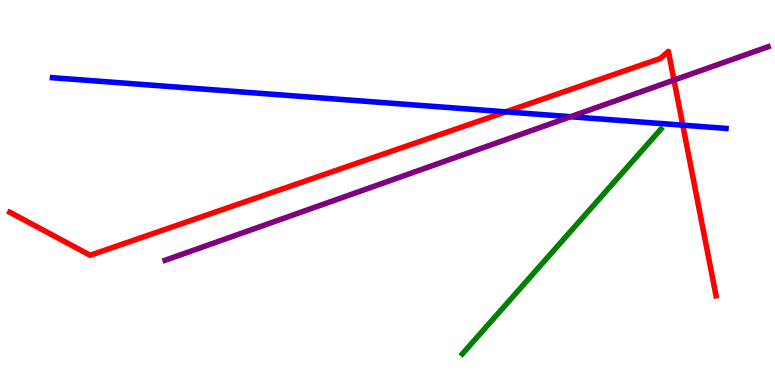[{'lines': ['blue', 'red'], 'intersections': [{'x': 6.53, 'y': 7.1}, {'x': 8.81, 'y': 6.75}]}, {'lines': ['green', 'red'], 'intersections': []}, {'lines': ['purple', 'red'], 'intersections': [{'x': 8.7, 'y': 7.92}]}, {'lines': ['blue', 'green'], 'intersections': []}, {'lines': ['blue', 'purple'], 'intersections': [{'x': 7.36, 'y': 6.97}]}, {'lines': ['green', 'purple'], 'intersections': []}]